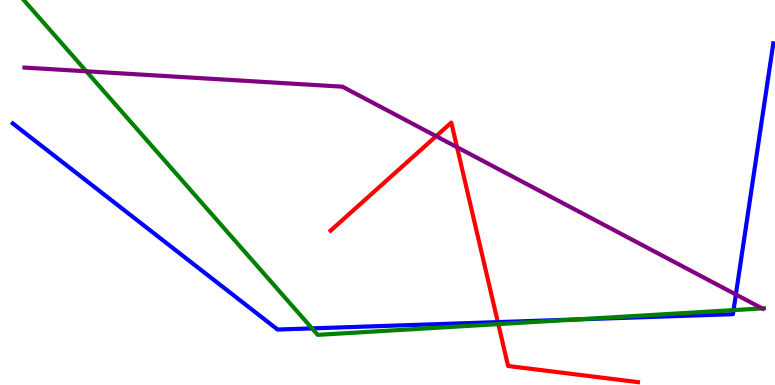[{'lines': ['blue', 'red'], 'intersections': [{'x': 6.42, 'y': 1.63}]}, {'lines': ['green', 'red'], 'intersections': [{'x': 6.43, 'y': 1.58}]}, {'lines': ['purple', 'red'], 'intersections': [{'x': 5.63, 'y': 6.46}, {'x': 5.9, 'y': 6.18}]}, {'lines': ['blue', 'green'], 'intersections': [{'x': 4.03, 'y': 1.47}, {'x': 7.44, 'y': 1.7}, {'x': 9.47, 'y': 1.95}]}, {'lines': ['blue', 'purple'], 'intersections': [{'x': 9.5, 'y': 2.35}]}, {'lines': ['green', 'purple'], 'intersections': [{'x': 1.11, 'y': 8.15}, {'x': 9.83, 'y': 1.99}]}]